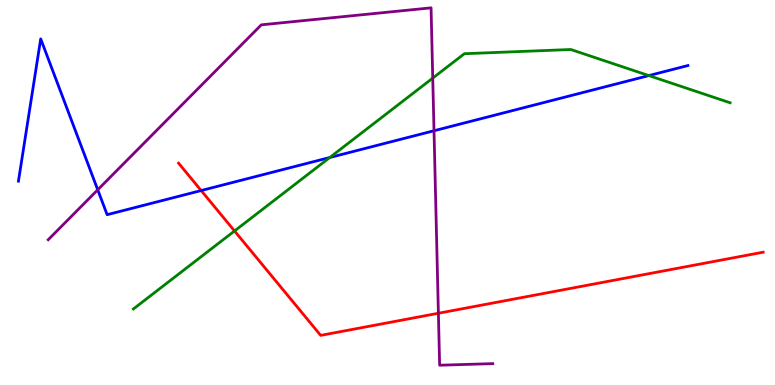[{'lines': ['blue', 'red'], 'intersections': [{'x': 2.6, 'y': 5.05}]}, {'lines': ['green', 'red'], 'intersections': [{'x': 3.03, 'y': 4.0}]}, {'lines': ['purple', 'red'], 'intersections': [{'x': 5.66, 'y': 1.86}]}, {'lines': ['blue', 'green'], 'intersections': [{'x': 4.25, 'y': 5.91}, {'x': 8.37, 'y': 8.04}]}, {'lines': ['blue', 'purple'], 'intersections': [{'x': 1.26, 'y': 5.07}, {'x': 5.6, 'y': 6.6}]}, {'lines': ['green', 'purple'], 'intersections': [{'x': 5.58, 'y': 7.97}]}]